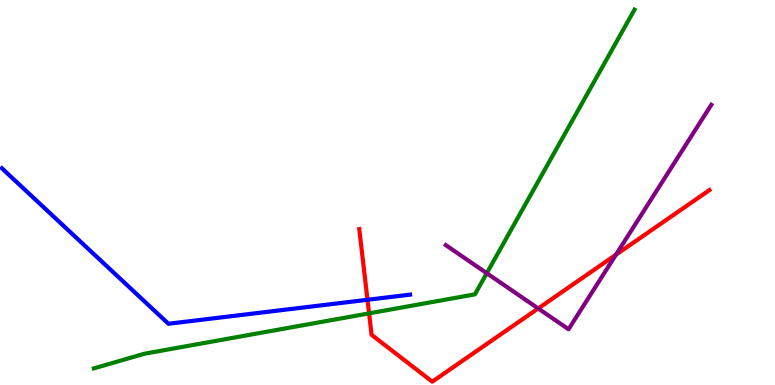[{'lines': ['blue', 'red'], 'intersections': [{'x': 4.74, 'y': 2.21}]}, {'lines': ['green', 'red'], 'intersections': [{'x': 4.76, 'y': 1.86}]}, {'lines': ['purple', 'red'], 'intersections': [{'x': 6.94, 'y': 1.99}, {'x': 7.95, 'y': 3.38}]}, {'lines': ['blue', 'green'], 'intersections': []}, {'lines': ['blue', 'purple'], 'intersections': []}, {'lines': ['green', 'purple'], 'intersections': [{'x': 6.28, 'y': 2.9}]}]